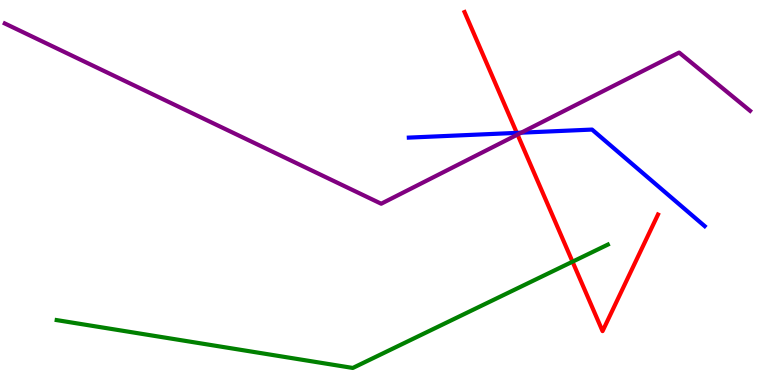[{'lines': ['blue', 'red'], 'intersections': [{'x': 6.67, 'y': 6.55}]}, {'lines': ['green', 'red'], 'intersections': [{'x': 7.39, 'y': 3.2}]}, {'lines': ['purple', 'red'], 'intersections': [{'x': 6.68, 'y': 6.51}]}, {'lines': ['blue', 'green'], 'intersections': []}, {'lines': ['blue', 'purple'], 'intersections': [{'x': 6.73, 'y': 6.55}]}, {'lines': ['green', 'purple'], 'intersections': []}]